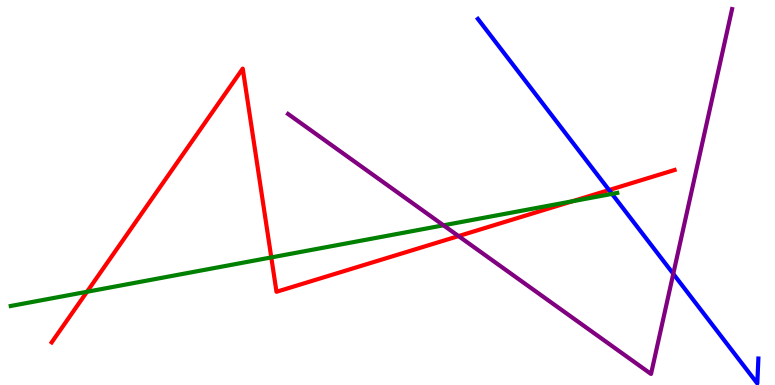[{'lines': ['blue', 'red'], 'intersections': [{'x': 7.86, 'y': 5.06}]}, {'lines': ['green', 'red'], 'intersections': [{'x': 1.12, 'y': 2.42}, {'x': 3.5, 'y': 3.31}, {'x': 7.38, 'y': 4.77}]}, {'lines': ['purple', 'red'], 'intersections': [{'x': 5.92, 'y': 3.87}]}, {'lines': ['blue', 'green'], 'intersections': [{'x': 7.9, 'y': 4.96}]}, {'lines': ['blue', 'purple'], 'intersections': [{'x': 8.69, 'y': 2.89}]}, {'lines': ['green', 'purple'], 'intersections': [{'x': 5.72, 'y': 4.15}]}]